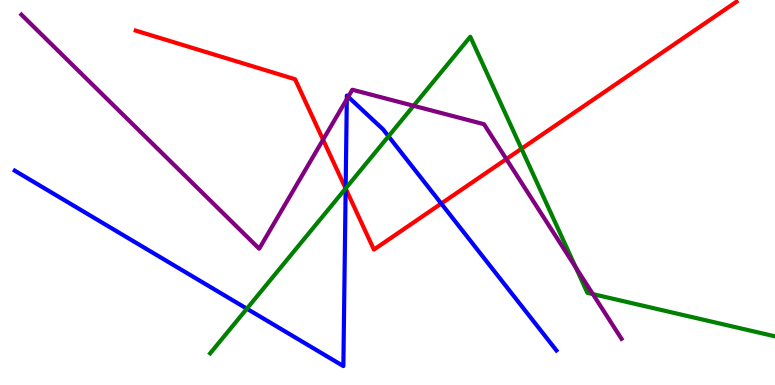[{'lines': ['blue', 'red'], 'intersections': [{'x': 4.46, 'y': 5.1}, {'x': 5.69, 'y': 4.71}]}, {'lines': ['green', 'red'], 'intersections': [{'x': 4.46, 'y': 5.1}, {'x': 6.73, 'y': 6.14}]}, {'lines': ['purple', 'red'], 'intersections': [{'x': 4.17, 'y': 6.37}, {'x': 6.53, 'y': 5.87}]}, {'lines': ['blue', 'green'], 'intersections': [{'x': 3.19, 'y': 1.98}, {'x': 4.46, 'y': 5.11}, {'x': 5.01, 'y': 6.46}]}, {'lines': ['blue', 'purple'], 'intersections': [{'x': 4.47, 'y': 7.42}, {'x': 4.49, 'y': 7.49}]}, {'lines': ['green', 'purple'], 'intersections': [{'x': 5.34, 'y': 7.25}, {'x': 7.43, 'y': 3.06}, {'x': 7.65, 'y': 2.36}]}]